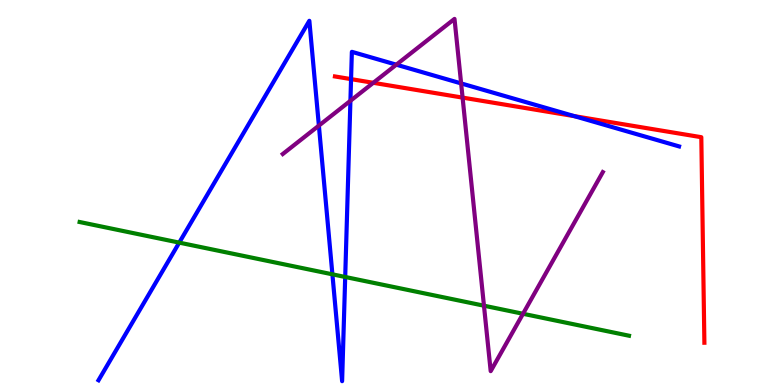[{'lines': ['blue', 'red'], 'intersections': [{'x': 4.53, 'y': 7.94}, {'x': 7.41, 'y': 6.98}]}, {'lines': ['green', 'red'], 'intersections': []}, {'lines': ['purple', 'red'], 'intersections': [{'x': 4.82, 'y': 7.85}, {'x': 5.97, 'y': 7.46}]}, {'lines': ['blue', 'green'], 'intersections': [{'x': 2.31, 'y': 3.7}, {'x': 4.29, 'y': 2.87}, {'x': 4.45, 'y': 2.81}]}, {'lines': ['blue', 'purple'], 'intersections': [{'x': 4.11, 'y': 6.74}, {'x': 4.52, 'y': 7.38}, {'x': 5.11, 'y': 8.32}, {'x': 5.95, 'y': 7.83}]}, {'lines': ['green', 'purple'], 'intersections': [{'x': 6.24, 'y': 2.06}, {'x': 6.75, 'y': 1.85}]}]